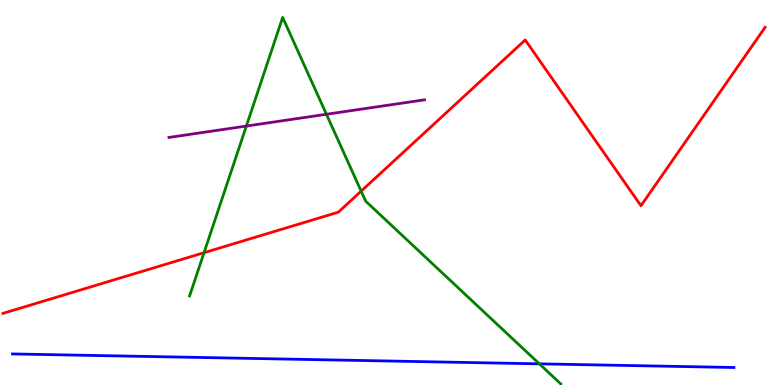[{'lines': ['blue', 'red'], 'intersections': []}, {'lines': ['green', 'red'], 'intersections': [{'x': 2.63, 'y': 3.44}, {'x': 4.66, 'y': 5.03}]}, {'lines': ['purple', 'red'], 'intersections': []}, {'lines': ['blue', 'green'], 'intersections': [{'x': 6.96, 'y': 0.55}]}, {'lines': ['blue', 'purple'], 'intersections': []}, {'lines': ['green', 'purple'], 'intersections': [{'x': 3.18, 'y': 6.73}, {'x': 4.21, 'y': 7.03}]}]